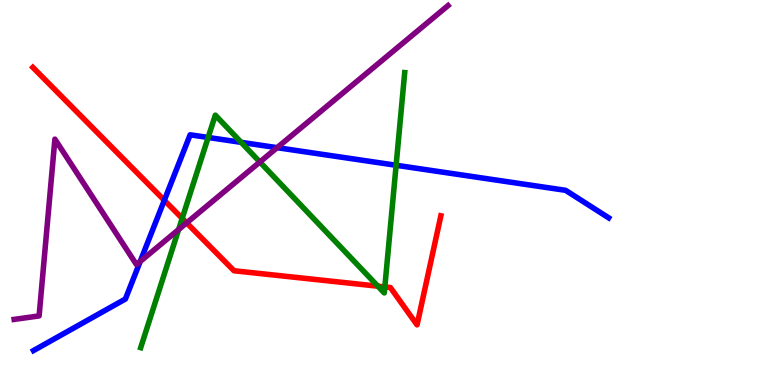[{'lines': ['blue', 'red'], 'intersections': [{'x': 2.12, 'y': 4.8}]}, {'lines': ['green', 'red'], 'intersections': [{'x': 2.35, 'y': 4.33}, {'x': 4.88, 'y': 2.57}, {'x': 4.97, 'y': 2.55}]}, {'lines': ['purple', 'red'], 'intersections': [{'x': 2.41, 'y': 4.21}]}, {'lines': ['blue', 'green'], 'intersections': [{'x': 2.69, 'y': 6.43}, {'x': 3.11, 'y': 6.3}, {'x': 5.11, 'y': 5.71}]}, {'lines': ['blue', 'purple'], 'intersections': [{'x': 1.81, 'y': 3.21}, {'x': 3.58, 'y': 6.16}]}, {'lines': ['green', 'purple'], 'intersections': [{'x': 2.3, 'y': 4.04}, {'x': 3.35, 'y': 5.79}]}]